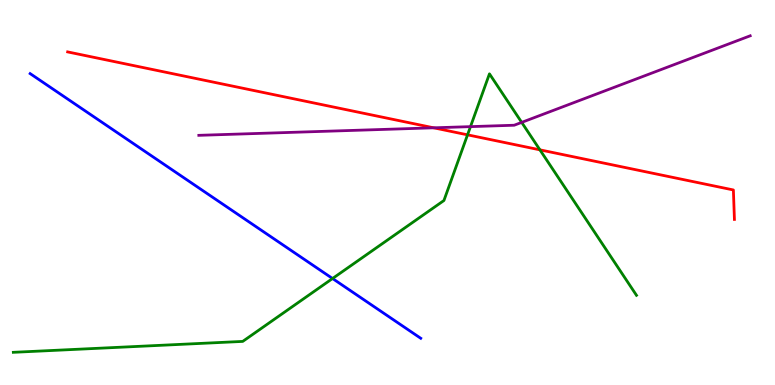[{'lines': ['blue', 'red'], 'intersections': []}, {'lines': ['green', 'red'], 'intersections': [{'x': 6.03, 'y': 6.5}, {'x': 6.97, 'y': 6.11}]}, {'lines': ['purple', 'red'], 'intersections': [{'x': 5.6, 'y': 6.68}]}, {'lines': ['blue', 'green'], 'intersections': [{'x': 4.29, 'y': 2.77}]}, {'lines': ['blue', 'purple'], 'intersections': []}, {'lines': ['green', 'purple'], 'intersections': [{'x': 6.07, 'y': 6.71}, {'x': 6.73, 'y': 6.82}]}]